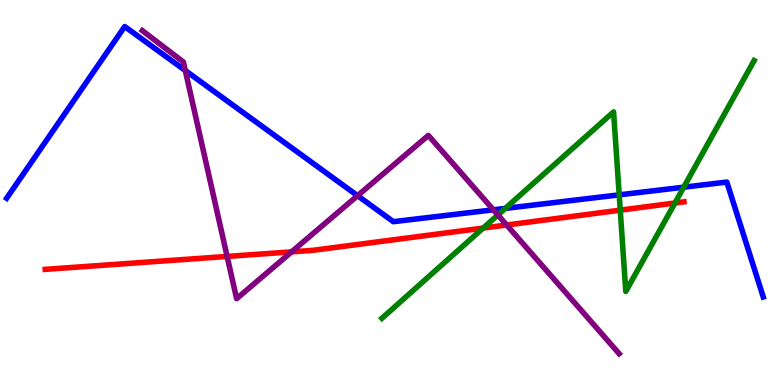[{'lines': ['blue', 'red'], 'intersections': []}, {'lines': ['green', 'red'], 'intersections': [{'x': 6.23, 'y': 4.08}, {'x': 8.0, 'y': 4.54}, {'x': 8.71, 'y': 4.73}]}, {'lines': ['purple', 'red'], 'intersections': [{'x': 2.93, 'y': 3.34}, {'x': 3.76, 'y': 3.46}, {'x': 6.54, 'y': 4.16}]}, {'lines': ['blue', 'green'], 'intersections': [{'x': 6.52, 'y': 4.59}, {'x': 7.99, 'y': 4.94}, {'x': 8.82, 'y': 5.14}]}, {'lines': ['blue', 'purple'], 'intersections': [{'x': 2.39, 'y': 8.17}, {'x': 4.61, 'y': 4.92}, {'x': 6.37, 'y': 4.55}]}, {'lines': ['green', 'purple'], 'intersections': [{'x': 6.42, 'y': 4.42}]}]